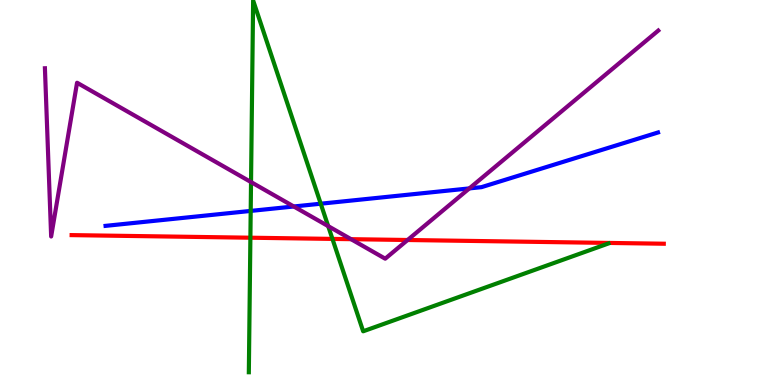[{'lines': ['blue', 'red'], 'intersections': []}, {'lines': ['green', 'red'], 'intersections': [{'x': 3.23, 'y': 3.83}, {'x': 4.29, 'y': 3.79}]}, {'lines': ['purple', 'red'], 'intersections': [{'x': 4.53, 'y': 3.79}, {'x': 5.26, 'y': 3.77}]}, {'lines': ['blue', 'green'], 'intersections': [{'x': 3.23, 'y': 4.52}, {'x': 4.14, 'y': 4.71}]}, {'lines': ['blue', 'purple'], 'intersections': [{'x': 3.79, 'y': 4.64}, {'x': 6.06, 'y': 5.11}]}, {'lines': ['green', 'purple'], 'intersections': [{'x': 3.24, 'y': 5.27}, {'x': 4.23, 'y': 4.13}]}]